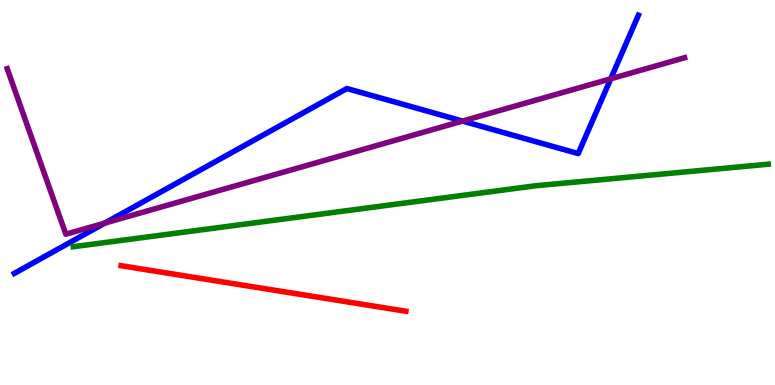[{'lines': ['blue', 'red'], 'intersections': []}, {'lines': ['green', 'red'], 'intersections': []}, {'lines': ['purple', 'red'], 'intersections': []}, {'lines': ['blue', 'green'], 'intersections': []}, {'lines': ['blue', 'purple'], 'intersections': [{'x': 1.35, 'y': 4.21}, {'x': 5.97, 'y': 6.86}, {'x': 7.88, 'y': 7.95}]}, {'lines': ['green', 'purple'], 'intersections': []}]